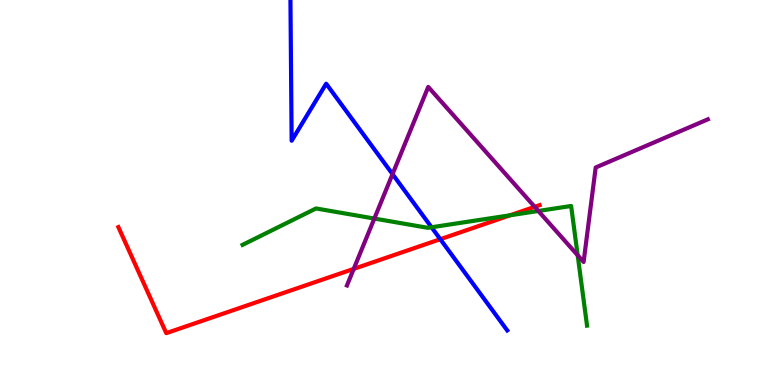[{'lines': ['blue', 'red'], 'intersections': [{'x': 5.68, 'y': 3.79}]}, {'lines': ['green', 'red'], 'intersections': [{'x': 6.58, 'y': 4.41}]}, {'lines': ['purple', 'red'], 'intersections': [{'x': 4.56, 'y': 3.02}, {'x': 6.9, 'y': 4.63}]}, {'lines': ['blue', 'green'], 'intersections': [{'x': 5.57, 'y': 4.1}]}, {'lines': ['blue', 'purple'], 'intersections': [{'x': 5.06, 'y': 5.48}]}, {'lines': ['green', 'purple'], 'intersections': [{'x': 4.83, 'y': 4.32}, {'x': 6.95, 'y': 4.52}, {'x': 7.45, 'y': 3.37}]}]